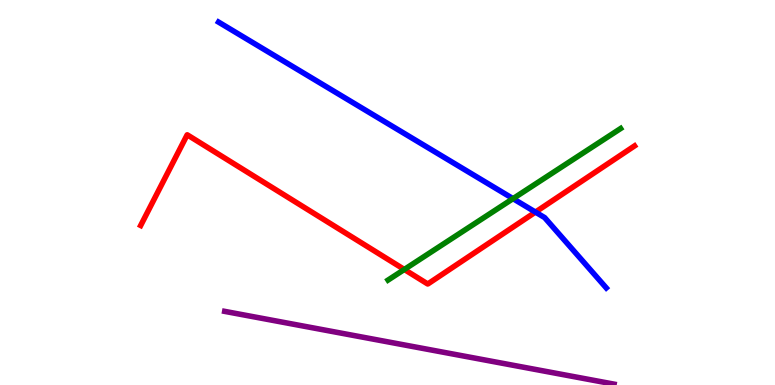[{'lines': ['blue', 'red'], 'intersections': [{'x': 6.91, 'y': 4.49}]}, {'lines': ['green', 'red'], 'intersections': [{'x': 5.22, 'y': 3.0}]}, {'lines': ['purple', 'red'], 'intersections': []}, {'lines': ['blue', 'green'], 'intersections': [{'x': 6.62, 'y': 4.84}]}, {'lines': ['blue', 'purple'], 'intersections': []}, {'lines': ['green', 'purple'], 'intersections': []}]